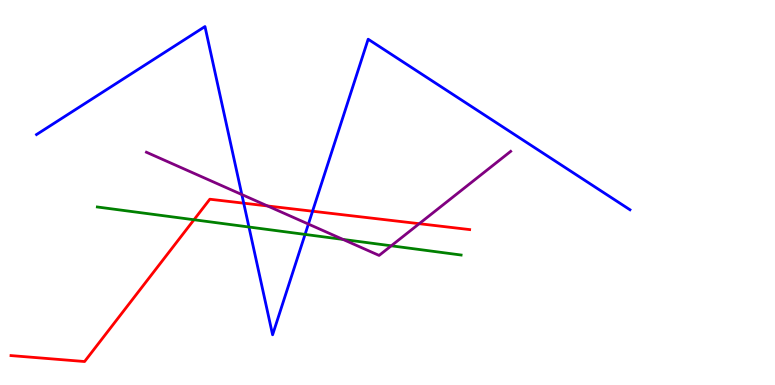[{'lines': ['blue', 'red'], 'intersections': [{'x': 3.14, 'y': 4.72}, {'x': 4.03, 'y': 4.51}]}, {'lines': ['green', 'red'], 'intersections': [{'x': 2.5, 'y': 4.29}]}, {'lines': ['purple', 'red'], 'intersections': [{'x': 3.45, 'y': 4.65}, {'x': 5.41, 'y': 4.19}]}, {'lines': ['blue', 'green'], 'intersections': [{'x': 3.21, 'y': 4.1}, {'x': 3.94, 'y': 3.91}]}, {'lines': ['blue', 'purple'], 'intersections': [{'x': 3.12, 'y': 4.95}, {'x': 3.98, 'y': 4.18}]}, {'lines': ['green', 'purple'], 'intersections': [{'x': 4.43, 'y': 3.78}, {'x': 5.05, 'y': 3.62}]}]